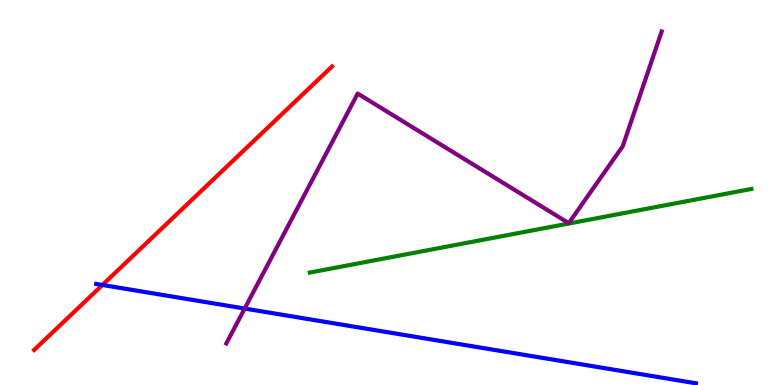[{'lines': ['blue', 'red'], 'intersections': [{'x': 1.32, 'y': 2.6}]}, {'lines': ['green', 'red'], 'intersections': []}, {'lines': ['purple', 'red'], 'intersections': []}, {'lines': ['blue', 'green'], 'intersections': []}, {'lines': ['blue', 'purple'], 'intersections': [{'x': 3.16, 'y': 1.99}]}, {'lines': ['green', 'purple'], 'intersections': []}]